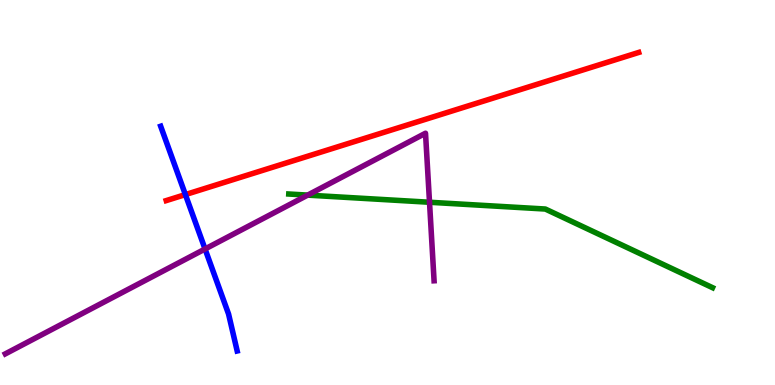[{'lines': ['blue', 'red'], 'intersections': [{'x': 2.39, 'y': 4.95}]}, {'lines': ['green', 'red'], 'intersections': []}, {'lines': ['purple', 'red'], 'intersections': []}, {'lines': ['blue', 'green'], 'intersections': []}, {'lines': ['blue', 'purple'], 'intersections': [{'x': 2.65, 'y': 3.53}]}, {'lines': ['green', 'purple'], 'intersections': [{'x': 3.97, 'y': 4.93}, {'x': 5.54, 'y': 4.75}]}]